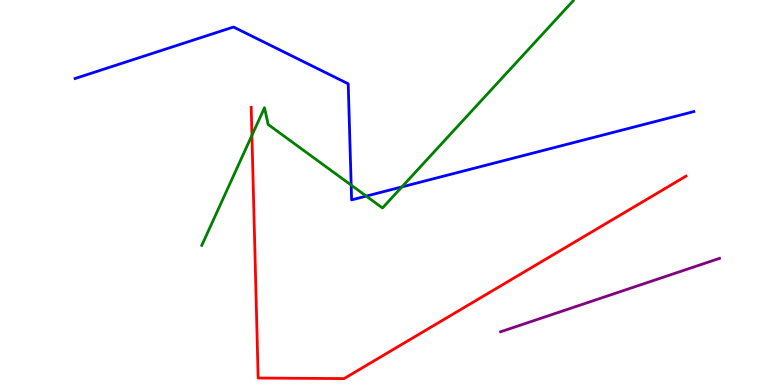[{'lines': ['blue', 'red'], 'intersections': []}, {'lines': ['green', 'red'], 'intersections': [{'x': 3.25, 'y': 6.49}]}, {'lines': ['purple', 'red'], 'intersections': []}, {'lines': ['blue', 'green'], 'intersections': [{'x': 4.53, 'y': 5.19}, {'x': 4.73, 'y': 4.91}, {'x': 5.19, 'y': 5.15}]}, {'lines': ['blue', 'purple'], 'intersections': []}, {'lines': ['green', 'purple'], 'intersections': []}]